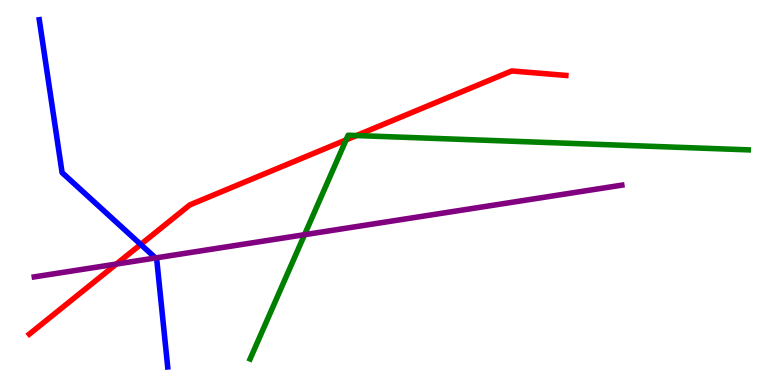[{'lines': ['blue', 'red'], 'intersections': [{'x': 1.82, 'y': 3.65}]}, {'lines': ['green', 'red'], 'intersections': [{'x': 4.47, 'y': 6.37}, {'x': 4.6, 'y': 6.48}]}, {'lines': ['purple', 'red'], 'intersections': [{'x': 1.5, 'y': 3.14}]}, {'lines': ['blue', 'green'], 'intersections': []}, {'lines': ['blue', 'purple'], 'intersections': [{'x': 2.01, 'y': 3.3}]}, {'lines': ['green', 'purple'], 'intersections': [{'x': 3.93, 'y': 3.9}]}]